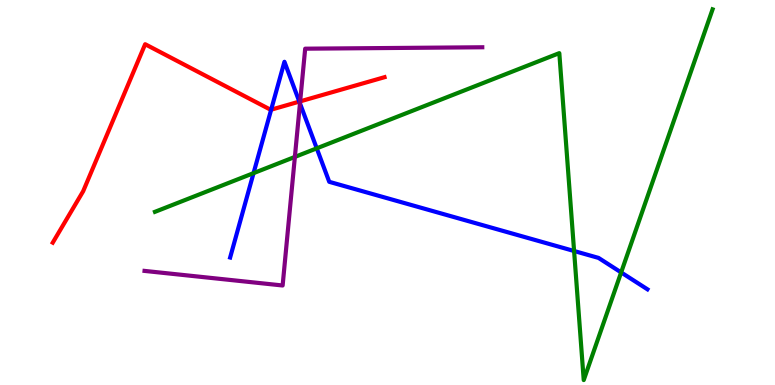[{'lines': ['blue', 'red'], 'intersections': [{'x': 3.5, 'y': 7.15}, {'x': 3.86, 'y': 7.36}]}, {'lines': ['green', 'red'], 'intersections': []}, {'lines': ['purple', 'red'], 'intersections': [{'x': 3.87, 'y': 7.37}]}, {'lines': ['blue', 'green'], 'intersections': [{'x': 3.27, 'y': 5.5}, {'x': 4.09, 'y': 6.15}, {'x': 7.41, 'y': 3.48}, {'x': 8.01, 'y': 2.92}]}, {'lines': ['blue', 'purple'], 'intersections': [{'x': 3.87, 'y': 7.31}]}, {'lines': ['green', 'purple'], 'intersections': [{'x': 3.8, 'y': 5.92}]}]